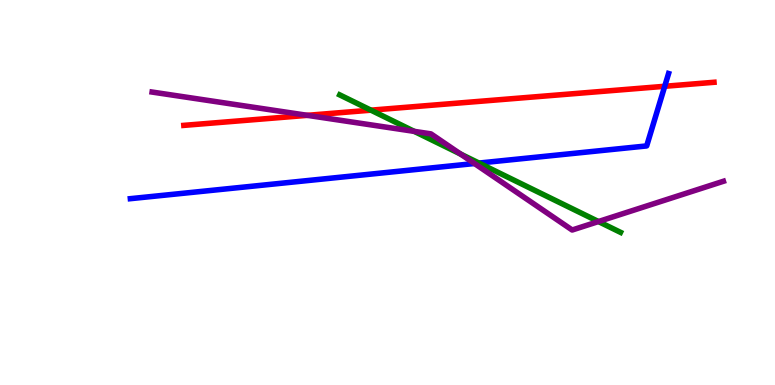[{'lines': ['blue', 'red'], 'intersections': [{'x': 8.58, 'y': 7.76}]}, {'lines': ['green', 'red'], 'intersections': [{'x': 4.79, 'y': 7.14}]}, {'lines': ['purple', 'red'], 'intersections': [{'x': 3.97, 'y': 7.0}]}, {'lines': ['blue', 'green'], 'intersections': [{'x': 6.18, 'y': 5.76}]}, {'lines': ['blue', 'purple'], 'intersections': [{'x': 6.12, 'y': 5.75}]}, {'lines': ['green', 'purple'], 'intersections': [{'x': 5.35, 'y': 6.59}, {'x': 5.94, 'y': 6.0}, {'x': 7.72, 'y': 4.25}]}]